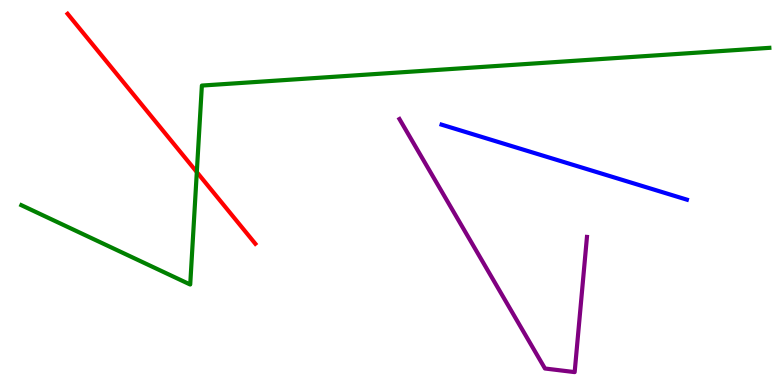[{'lines': ['blue', 'red'], 'intersections': []}, {'lines': ['green', 'red'], 'intersections': [{'x': 2.54, 'y': 5.53}]}, {'lines': ['purple', 'red'], 'intersections': []}, {'lines': ['blue', 'green'], 'intersections': []}, {'lines': ['blue', 'purple'], 'intersections': []}, {'lines': ['green', 'purple'], 'intersections': []}]